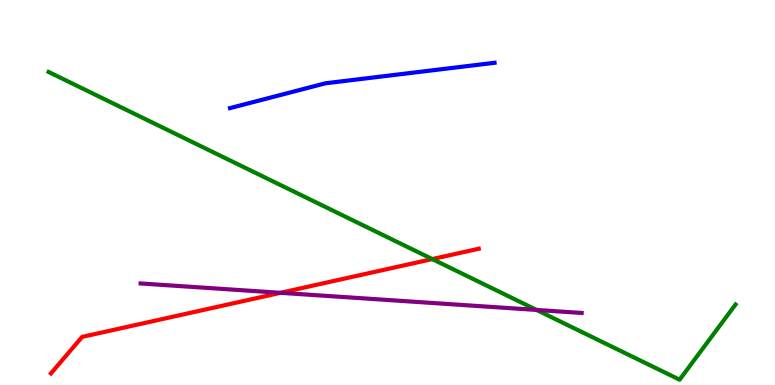[{'lines': ['blue', 'red'], 'intersections': []}, {'lines': ['green', 'red'], 'intersections': [{'x': 5.58, 'y': 3.27}]}, {'lines': ['purple', 'red'], 'intersections': [{'x': 3.62, 'y': 2.39}]}, {'lines': ['blue', 'green'], 'intersections': []}, {'lines': ['blue', 'purple'], 'intersections': []}, {'lines': ['green', 'purple'], 'intersections': [{'x': 6.92, 'y': 1.95}]}]